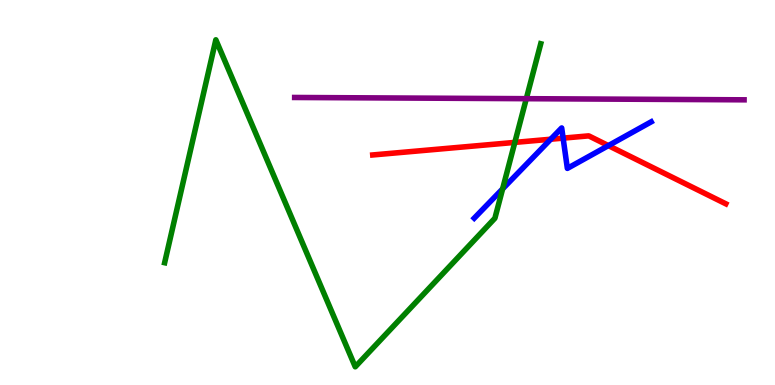[{'lines': ['blue', 'red'], 'intersections': [{'x': 7.11, 'y': 6.38}, {'x': 7.27, 'y': 6.41}, {'x': 7.85, 'y': 6.22}]}, {'lines': ['green', 'red'], 'intersections': [{'x': 6.64, 'y': 6.3}]}, {'lines': ['purple', 'red'], 'intersections': []}, {'lines': ['blue', 'green'], 'intersections': [{'x': 6.49, 'y': 5.09}]}, {'lines': ['blue', 'purple'], 'intersections': []}, {'lines': ['green', 'purple'], 'intersections': [{'x': 6.79, 'y': 7.44}]}]